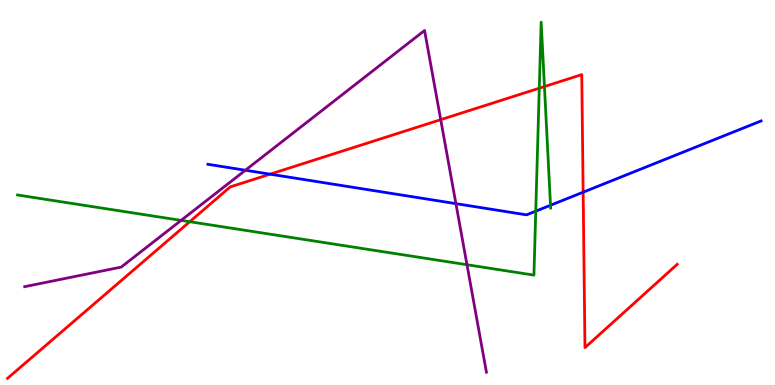[{'lines': ['blue', 'red'], 'intersections': [{'x': 3.49, 'y': 5.48}, {'x': 7.52, 'y': 5.01}]}, {'lines': ['green', 'red'], 'intersections': [{'x': 2.45, 'y': 4.24}, {'x': 6.96, 'y': 7.71}, {'x': 7.03, 'y': 7.75}]}, {'lines': ['purple', 'red'], 'intersections': [{'x': 5.69, 'y': 6.89}]}, {'lines': ['blue', 'green'], 'intersections': [{'x': 6.91, 'y': 4.52}, {'x': 7.1, 'y': 4.67}]}, {'lines': ['blue', 'purple'], 'intersections': [{'x': 3.17, 'y': 5.58}, {'x': 5.88, 'y': 4.71}]}, {'lines': ['green', 'purple'], 'intersections': [{'x': 2.34, 'y': 4.28}, {'x': 6.03, 'y': 3.12}]}]